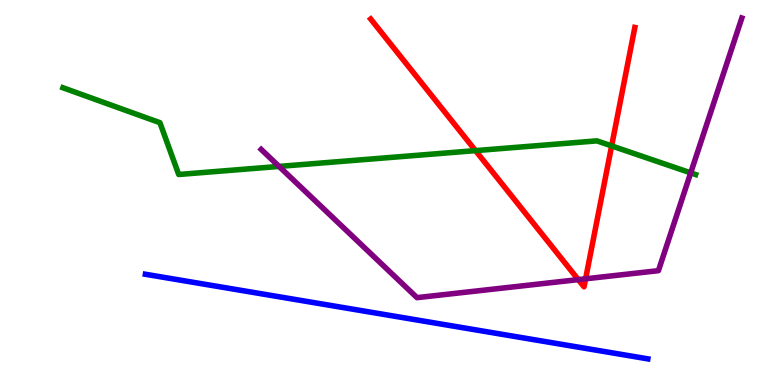[{'lines': ['blue', 'red'], 'intersections': []}, {'lines': ['green', 'red'], 'intersections': [{'x': 6.14, 'y': 6.09}, {'x': 7.89, 'y': 6.21}]}, {'lines': ['purple', 'red'], 'intersections': [{'x': 7.46, 'y': 2.74}, {'x': 7.56, 'y': 2.76}]}, {'lines': ['blue', 'green'], 'intersections': []}, {'lines': ['blue', 'purple'], 'intersections': []}, {'lines': ['green', 'purple'], 'intersections': [{'x': 3.6, 'y': 5.68}, {'x': 8.91, 'y': 5.51}]}]